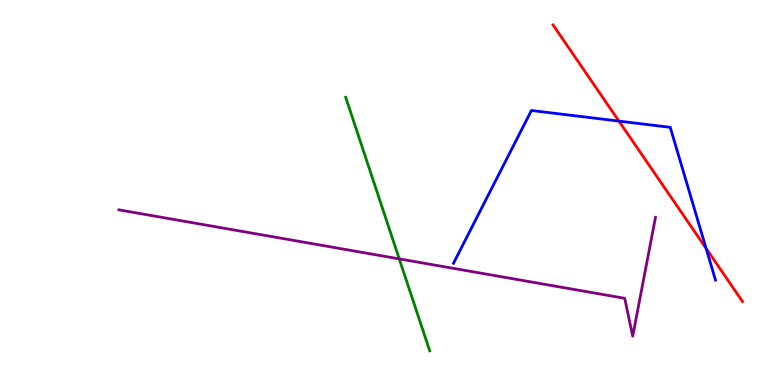[{'lines': ['blue', 'red'], 'intersections': [{'x': 7.99, 'y': 6.85}, {'x': 9.11, 'y': 3.55}]}, {'lines': ['green', 'red'], 'intersections': []}, {'lines': ['purple', 'red'], 'intersections': []}, {'lines': ['blue', 'green'], 'intersections': []}, {'lines': ['blue', 'purple'], 'intersections': []}, {'lines': ['green', 'purple'], 'intersections': [{'x': 5.15, 'y': 3.28}]}]